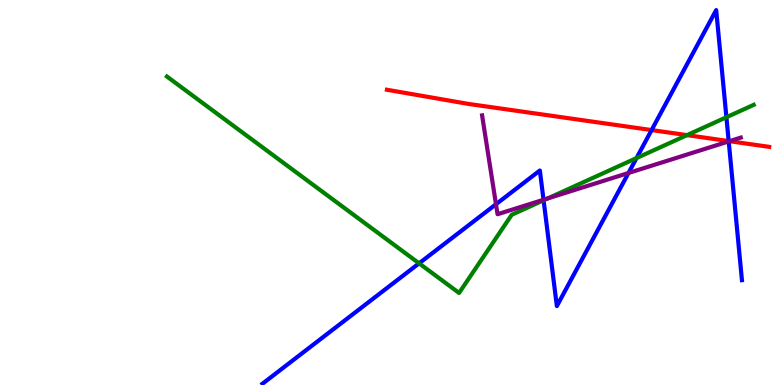[{'lines': ['blue', 'red'], 'intersections': [{'x': 8.41, 'y': 6.62}, {'x': 9.4, 'y': 6.34}]}, {'lines': ['green', 'red'], 'intersections': [{'x': 8.87, 'y': 6.49}]}, {'lines': ['purple', 'red'], 'intersections': [{'x': 9.41, 'y': 6.33}]}, {'lines': ['blue', 'green'], 'intersections': [{'x': 5.41, 'y': 3.16}, {'x': 7.01, 'y': 4.8}, {'x': 8.21, 'y': 5.89}, {'x': 9.37, 'y': 6.95}]}, {'lines': ['blue', 'purple'], 'intersections': [{'x': 6.4, 'y': 4.7}, {'x': 7.01, 'y': 4.81}, {'x': 8.11, 'y': 5.51}, {'x': 9.4, 'y': 6.33}]}, {'lines': ['green', 'purple'], 'intersections': [{'x': 7.07, 'y': 4.85}]}]